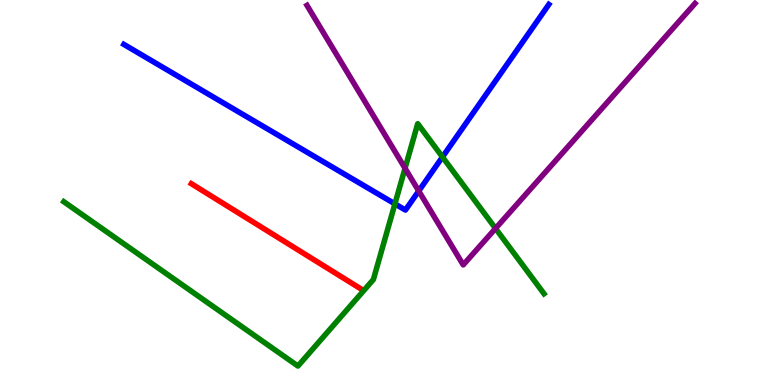[{'lines': ['blue', 'red'], 'intersections': []}, {'lines': ['green', 'red'], 'intersections': []}, {'lines': ['purple', 'red'], 'intersections': []}, {'lines': ['blue', 'green'], 'intersections': [{'x': 5.1, 'y': 4.7}, {'x': 5.71, 'y': 5.92}]}, {'lines': ['blue', 'purple'], 'intersections': [{'x': 5.4, 'y': 5.04}]}, {'lines': ['green', 'purple'], 'intersections': [{'x': 5.23, 'y': 5.63}, {'x': 6.39, 'y': 4.07}]}]